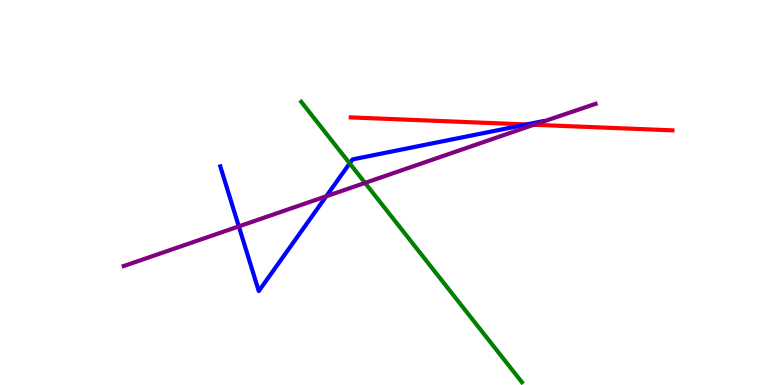[{'lines': ['blue', 'red'], 'intersections': [{'x': 6.79, 'y': 6.77}]}, {'lines': ['green', 'red'], 'intersections': []}, {'lines': ['purple', 'red'], 'intersections': [{'x': 6.89, 'y': 6.76}]}, {'lines': ['blue', 'green'], 'intersections': [{'x': 4.51, 'y': 5.76}]}, {'lines': ['blue', 'purple'], 'intersections': [{'x': 3.08, 'y': 4.12}, {'x': 4.21, 'y': 4.9}]}, {'lines': ['green', 'purple'], 'intersections': [{'x': 4.71, 'y': 5.25}]}]